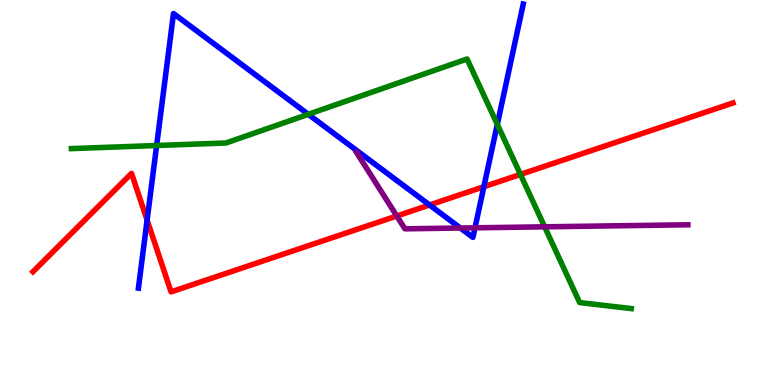[{'lines': ['blue', 'red'], 'intersections': [{'x': 1.9, 'y': 4.28}, {'x': 5.54, 'y': 4.68}, {'x': 6.24, 'y': 5.15}]}, {'lines': ['green', 'red'], 'intersections': [{'x': 6.72, 'y': 5.47}]}, {'lines': ['purple', 'red'], 'intersections': [{'x': 5.12, 'y': 4.39}]}, {'lines': ['blue', 'green'], 'intersections': [{'x': 2.02, 'y': 6.22}, {'x': 3.98, 'y': 7.03}, {'x': 6.42, 'y': 6.77}]}, {'lines': ['blue', 'purple'], 'intersections': [{'x': 5.94, 'y': 4.08}, {'x': 6.13, 'y': 4.08}]}, {'lines': ['green', 'purple'], 'intersections': [{'x': 7.03, 'y': 4.11}]}]